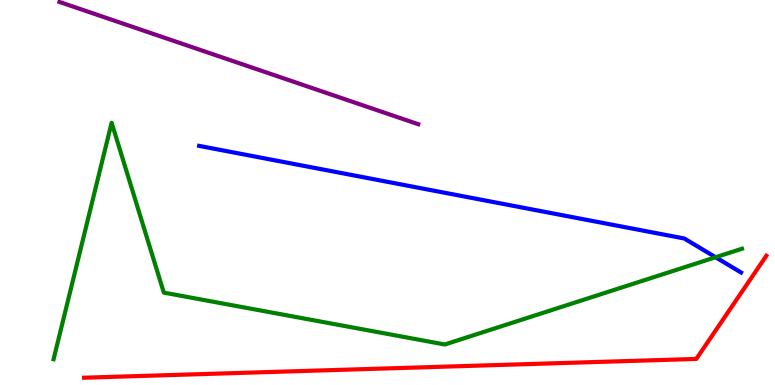[{'lines': ['blue', 'red'], 'intersections': []}, {'lines': ['green', 'red'], 'intersections': []}, {'lines': ['purple', 'red'], 'intersections': []}, {'lines': ['blue', 'green'], 'intersections': [{'x': 9.23, 'y': 3.32}]}, {'lines': ['blue', 'purple'], 'intersections': []}, {'lines': ['green', 'purple'], 'intersections': []}]